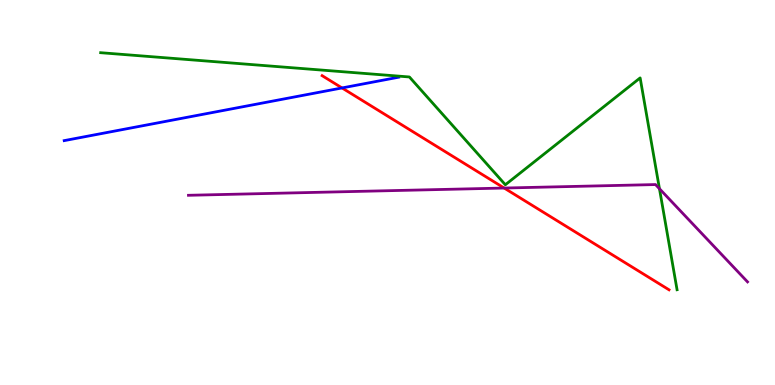[{'lines': ['blue', 'red'], 'intersections': [{'x': 4.41, 'y': 7.72}]}, {'lines': ['green', 'red'], 'intersections': []}, {'lines': ['purple', 'red'], 'intersections': [{'x': 6.51, 'y': 5.12}]}, {'lines': ['blue', 'green'], 'intersections': []}, {'lines': ['blue', 'purple'], 'intersections': []}, {'lines': ['green', 'purple'], 'intersections': [{'x': 8.51, 'y': 5.1}]}]